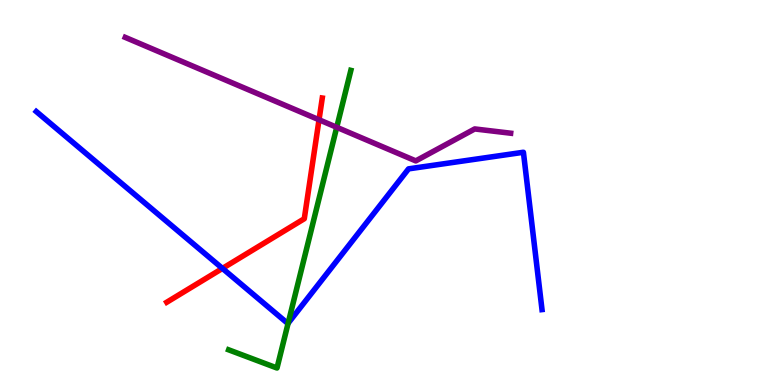[{'lines': ['blue', 'red'], 'intersections': [{'x': 2.87, 'y': 3.03}]}, {'lines': ['green', 'red'], 'intersections': []}, {'lines': ['purple', 'red'], 'intersections': [{'x': 4.12, 'y': 6.89}]}, {'lines': ['blue', 'green'], 'intersections': [{'x': 3.72, 'y': 1.6}]}, {'lines': ['blue', 'purple'], 'intersections': []}, {'lines': ['green', 'purple'], 'intersections': [{'x': 4.34, 'y': 6.69}]}]